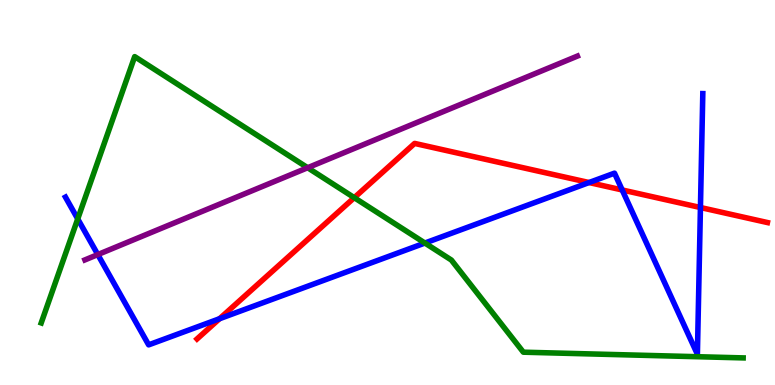[{'lines': ['blue', 'red'], 'intersections': [{'x': 2.83, 'y': 1.72}, {'x': 7.6, 'y': 5.26}, {'x': 8.03, 'y': 5.07}, {'x': 9.04, 'y': 4.61}]}, {'lines': ['green', 'red'], 'intersections': [{'x': 4.57, 'y': 4.87}]}, {'lines': ['purple', 'red'], 'intersections': []}, {'lines': ['blue', 'green'], 'intersections': [{'x': 1.0, 'y': 4.31}, {'x': 5.48, 'y': 3.69}]}, {'lines': ['blue', 'purple'], 'intersections': [{'x': 1.26, 'y': 3.39}]}, {'lines': ['green', 'purple'], 'intersections': [{'x': 3.97, 'y': 5.64}]}]